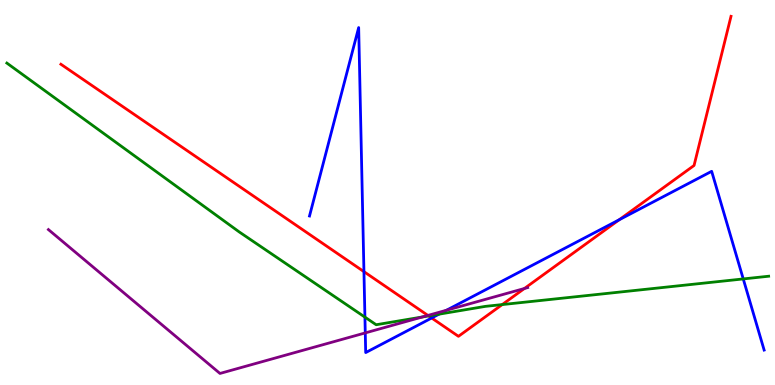[{'lines': ['blue', 'red'], 'intersections': [{'x': 4.7, 'y': 2.94}, {'x': 5.57, 'y': 1.74}, {'x': 7.99, 'y': 4.29}]}, {'lines': ['green', 'red'], 'intersections': [{'x': 5.53, 'y': 1.79}, {'x': 6.48, 'y': 2.09}]}, {'lines': ['purple', 'red'], 'intersections': [{'x': 5.52, 'y': 1.81}, {'x': 6.77, 'y': 2.51}]}, {'lines': ['blue', 'green'], 'intersections': [{'x': 4.71, 'y': 1.76}, {'x': 5.66, 'y': 1.84}, {'x': 9.59, 'y': 2.76}]}, {'lines': ['blue', 'purple'], 'intersections': [{'x': 4.71, 'y': 1.35}, {'x': 5.76, 'y': 1.94}]}, {'lines': ['green', 'purple'], 'intersections': [{'x': 5.45, 'y': 1.77}]}]